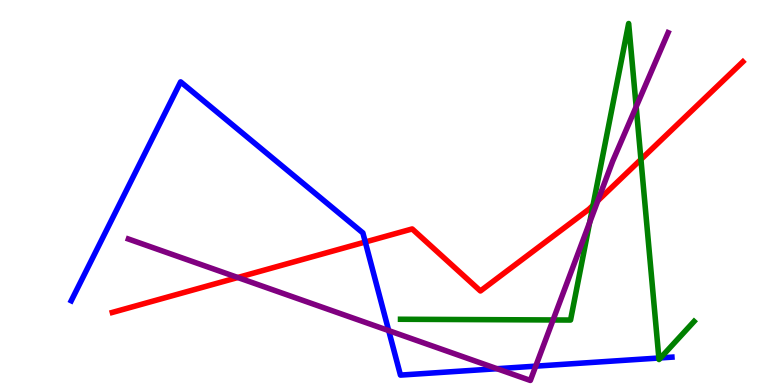[{'lines': ['blue', 'red'], 'intersections': [{'x': 4.71, 'y': 3.71}]}, {'lines': ['green', 'red'], 'intersections': [{'x': 7.65, 'y': 4.67}, {'x': 8.27, 'y': 5.86}]}, {'lines': ['purple', 'red'], 'intersections': [{'x': 3.07, 'y': 2.79}, {'x': 7.71, 'y': 4.79}]}, {'lines': ['blue', 'green'], 'intersections': [{'x': 8.5, 'y': 0.701}, {'x': 8.52, 'y': 0.704}]}, {'lines': ['blue', 'purple'], 'intersections': [{'x': 5.02, 'y': 1.41}, {'x': 6.41, 'y': 0.423}, {'x': 6.91, 'y': 0.489}]}, {'lines': ['green', 'purple'], 'intersections': [{'x': 7.14, 'y': 1.69}, {'x': 7.61, 'y': 4.22}, {'x': 8.21, 'y': 7.23}]}]